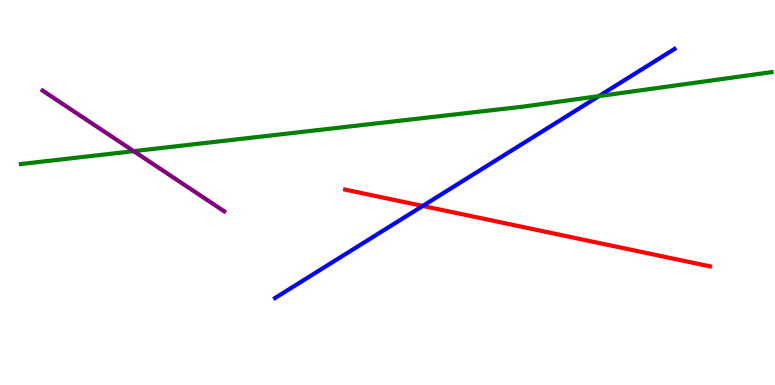[{'lines': ['blue', 'red'], 'intersections': [{'x': 5.45, 'y': 4.65}]}, {'lines': ['green', 'red'], 'intersections': []}, {'lines': ['purple', 'red'], 'intersections': []}, {'lines': ['blue', 'green'], 'intersections': [{'x': 7.73, 'y': 7.5}]}, {'lines': ['blue', 'purple'], 'intersections': []}, {'lines': ['green', 'purple'], 'intersections': [{'x': 1.73, 'y': 6.07}]}]